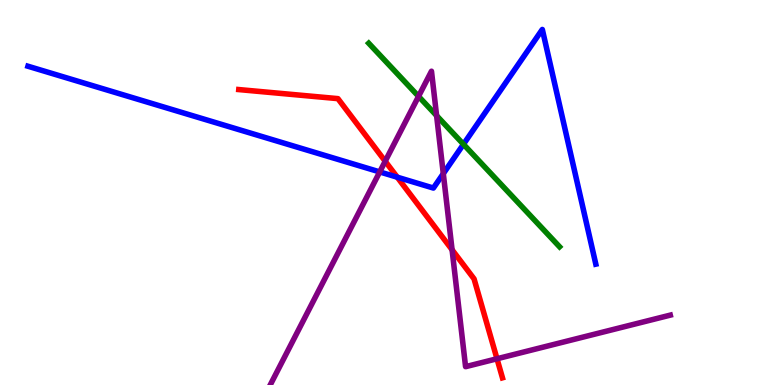[{'lines': ['blue', 'red'], 'intersections': [{'x': 5.13, 'y': 5.4}]}, {'lines': ['green', 'red'], 'intersections': []}, {'lines': ['purple', 'red'], 'intersections': [{'x': 4.97, 'y': 5.81}, {'x': 5.83, 'y': 3.51}, {'x': 6.41, 'y': 0.681}]}, {'lines': ['blue', 'green'], 'intersections': [{'x': 5.98, 'y': 6.25}]}, {'lines': ['blue', 'purple'], 'intersections': [{'x': 4.9, 'y': 5.53}, {'x': 5.72, 'y': 5.49}]}, {'lines': ['green', 'purple'], 'intersections': [{'x': 5.4, 'y': 7.5}, {'x': 5.63, 'y': 7.0}]}]